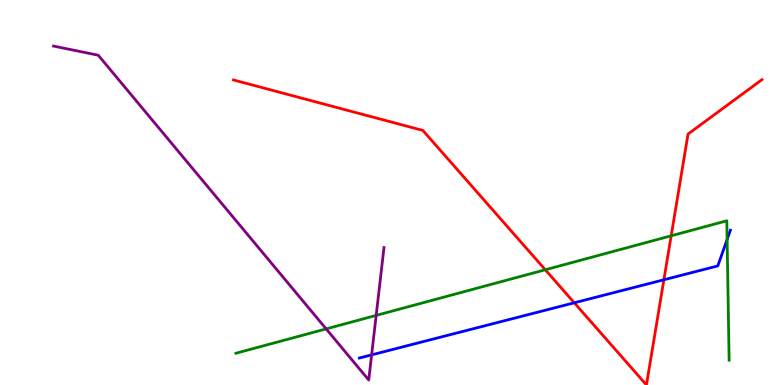[{'lines': ['blue', 'red'], 'intersections': [{'x': 7.41, 'y': 2.14}, {'x': 8.57, 'y': 2.73}]}, {'lines': ['green', 'red'], 'intersections': [{'x': 7.04, 'y': 2.99}, {'x': 8.66, 'y': 3.88}]}, {'lines': ['purple', 'red'], 'intersections': []}, {'lines': ['blue', 'green'], 'intersections': [{'x': 9.38, 'y': 3.78}]}, {'lines': ['blue', 'purple'], 'intersections': [{'x': 4.8, 'y': 0.783}]}, {'lines': ['green', 'purple'], 'intersections': [{'x': 4.21, 'y': 1.46}, {'x': 4.85, 'y': 1.81}]}]